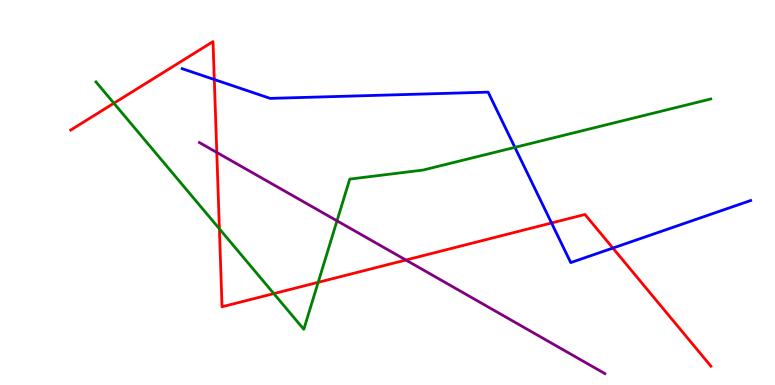[{'lines': ['blue', 'red'], 'intersections': [{'x': 2.77, 'y': 7.93}, {'x': 7.12, 'y': 4.21}, {'x': 7.91, 'y': 3.56}]}, {'lines': ['green', 'red'], 'intersections': [{'x': 1.47, 'y': 7.32}, {'x': 2.83, 'y': 4.06}, {'x': 3.53, 'y': 2.37}, {'x': 4.11, 'y': 2.67}]}, {'lines': ['purple', 'red'], 'intersections': [{'x': 2.8, 'y': 6.04}, {'x': 5.24, 'y': 3.25}]}, {'lines': ['blue', 'green'], 'intersections': [{'x': 6.64, 'y': 6.17}]}, {'lines': ['blue', 'purple'], 'intersections': []}, {'lines': ['green', 'purple'], 'intersections': [{'x': 4.35, 'y': 4.26}]}]